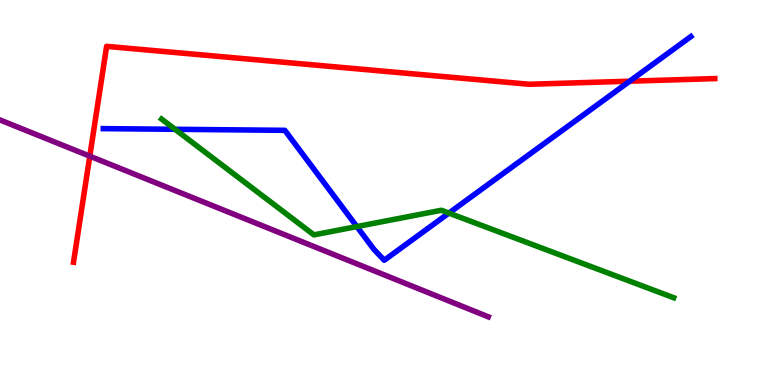[{'lines': ['blue', 'red'], 'intersections': [{'x': 8.13, 'y': 7.89}]}, {'lines': ['green', 'red'], 'intersections': []}, {'lines': ['purple', 'red'], 'intersections': [{'x': 1.16, 'y': 5.94}]}, {'lines': ['blue', 'green'], 'intersections': [{'x': 2.26, 'y': 6.64}, {'x': 4.6, 'y': 4.11}, {'x': 5.79, 'y': 4.47}]}, {'lines': ['blue', 'purple'], 'intersections': []}, {'lines': ['green', 'purple'], 'intersections': []}]